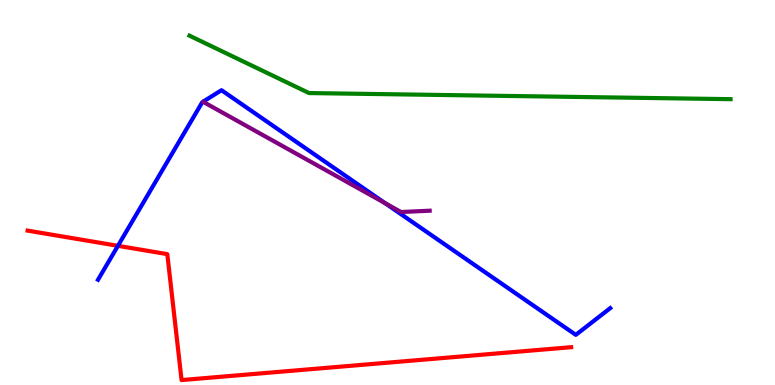[{'lines': ['blue', 'red'], 'intersections': [{'x': 1.52, 'y': 3.62}]}, {'lines': ['green', 'red'], 'intersections': []}, {'lines': ['purple', 'red'], 'intersections': []}, {'lines': ['blue', 'green'], 'intersections': []}, {'lines': ['blue', 'purple'], 'intersections': [{'x': 4.97, 'y': 4.72}]}, {'lines': ['green', 'purple'], 'intersections': []}]